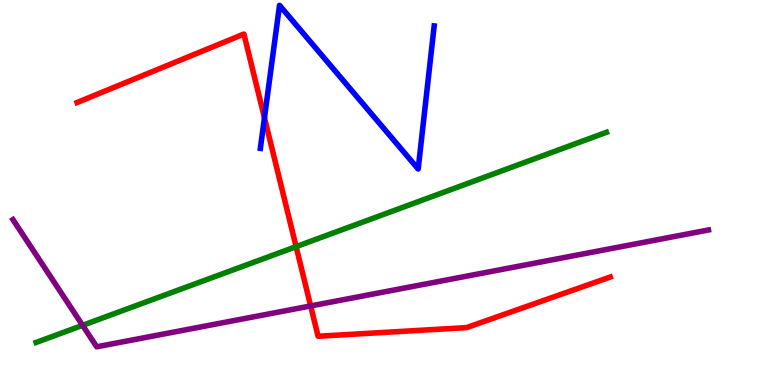[{'lines': ['blue', 'red'], 'intersections': [{'x': 3.41, 'y': 6.94}]}, {'lines': ['green', 'red'], 'intersections': [{'x': 3.82, 'y': 3.59}]}, {'lines': ['purple', 'red'], 'intersections': [{'x': 4.01, 'y': 2.05}]}, {'lines': ['blue', 'green'], 'intersections': []}, {'lines': ['blue', 'purple'], 'intersections': []}, {'lines': ['green', 'purple'], 'intersections': [{'x': 1.07, 'y': 1.55}]}]